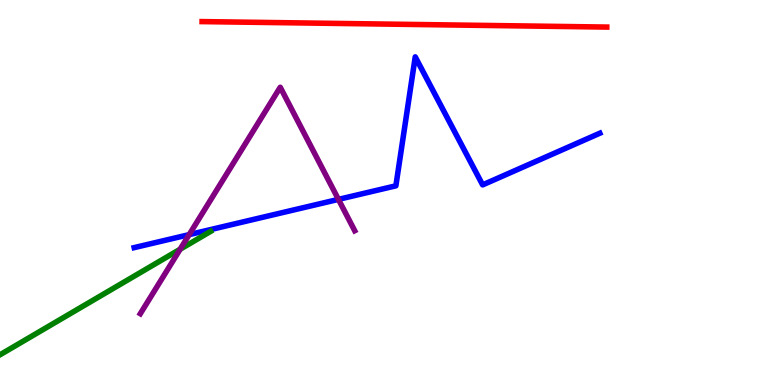[{'lines': ['blue', 'red'], 'intersections': []}, {'lines': ['green', 'red'], 'intersections': []}, {'lines': ['purple', 'red'], 'intersections': []}, {'lines': ['blue', 'green'], 'intersections': []}, {'lines': ['blue', 'purple'], 'intersections': [{'x': 2.44, 'y': 3.91}, {'x': 4.37, 'y': 4.82}]}, {'lines': ['green', 'purple'], 'intersections': [{'x': 2.32, 'y': 3.53}]}]